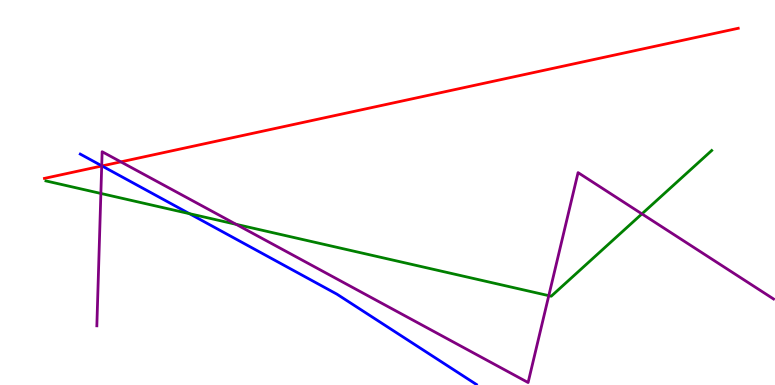[{'lines': ['blue', 'red'], 'intersections': [{'x': 1.32, 'y': 5.69}]}, {'lines': ['green', 'red'], 'intersections': []}, {'lines': ['purple', 'red'], 'intersections': [{'x': 1.31, 'y': 5.69}, {'x': 1.56, 'y': 5.8}]}, {'lines': ['blue', 'green'], 'intersections': [{'x': 2.44, 'y': 4.45}]}, {'lines': ['blue', 'purple'], 'intersections': [{'x': 1.31, 'y': 5.69}]}, {'lines': ['green', 'purple'], 'intersections': [{'x': 1.3, 'y': 4.98}, {'x': 3.05, 'y': 4.17}, {'x': 7.08, 'y': 2.32}, {'x': 8.28, 'y': 4.44}]}]